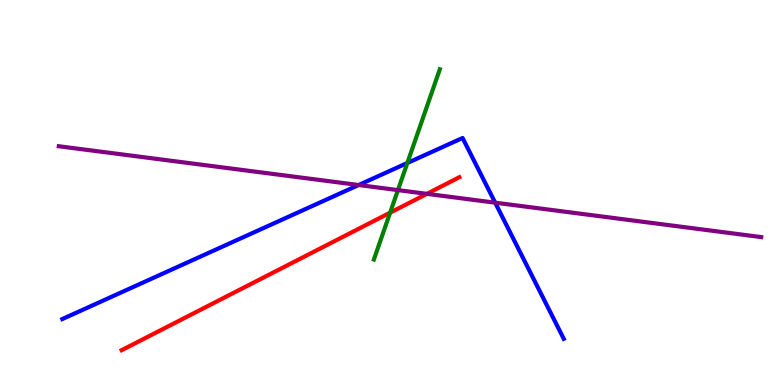[{'lines': ['blue', 'red'], 'intersections': []}, {'lines': ['green', 'red'], 'intersections': [{'x': 5.03, 'y': 4.48}]}, {'lines': ['purple', 'red'], 'intersections': [{'x': 5.51, 'y': 4.97}]}, {'lines': ['blue', 'green'], 'intersections': [{'x': 5.26, 'y': 5.77}]}, {'lines': ['blue', 'purple'], 'intersections': [{'x': 4.63, 'y': 5.19}, {'x': 6.39, 'y': 4.74}]}, {'lines': ['green', 'purple'], 'intersections': [{'x': 5.13, 'y': 5.06}]}]